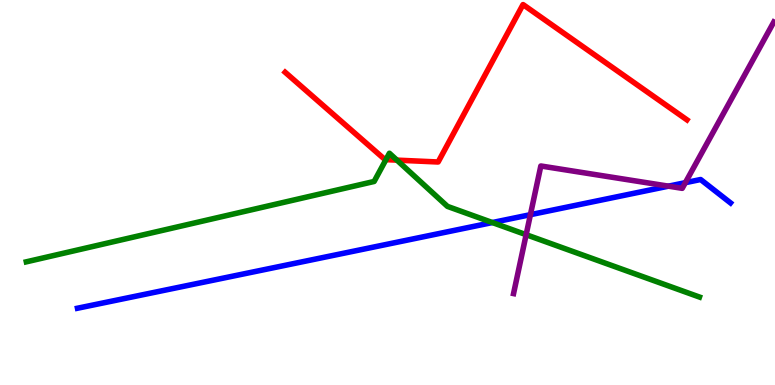[{'lines': ['blue', 'red'], 'intersections': []}, {'lines': ['green', 'red'], 'intersections': [{'x': 4.98, 'y': 5.85}, {'x': 5.12, 'y': 5.84}]}, {'lines': ['purple', 'red'], 'intersections': []}, {'lines': ['blue', 'green'], 'intersections': [{'x': 6.35, 'y': 4.22}]}, {'lines': ['blue', 'purple'], 'intersections': [{'x': 6.84, 'y': 4.42}, {'x': 8.63, 'y': 5.16}, {'x': 8.84, 'y': 5.26}]}, {'lines': ['green', 'purple'], 'intersections': [{'x': 6.79, 'y': 3.9}]}]